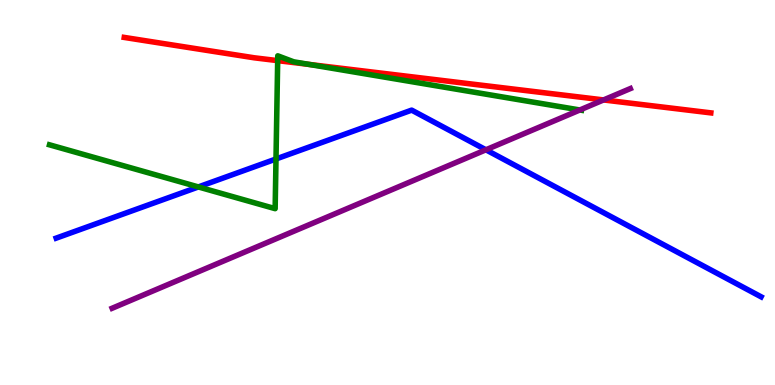[{'lines': ['blue', 'red'], 'intersections': []}, {'lines': ['green', 'red'], 'intersections': [{'x': 3.58, 'y': 8.43}, {'x': 3.99, 'y': 8.33}]}, {'lines': ['purple', 'red'], 'intersections': [{'x': 7.79, 'y': 7.4}]}, {'lines': ['blue', 'green'], 'intersections': [{'x': 2.56, 'y': 5.14}, {'x': 3.56, 'y': 5.87}]}, {'lines': ['blue', 'purple'], 'intersections': [{'x': 6.27, 'y': 6.11}]}, {'lines': ['green', 'purple'], 'intersections': [{'x': 7.48, 'y': 7.14}]}]